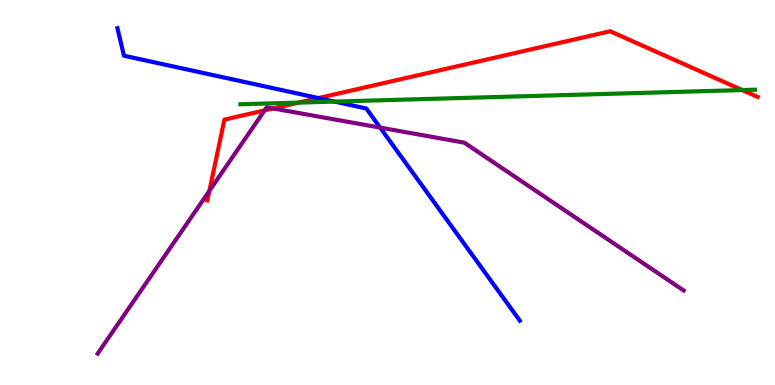[{'lines': ['blue', 'red'], 'intersections': [{'x': 4.11, 'y': 7.45}]}, {'lines': ['green', 'red'], 'intersections': [{'x': 3.85, 'y': 7.34}, {'x': 9.58, 'y': 7.66}]}, {'lines': ['purple', 'red'], 'intersections': [{'x': 2.7, 'y': 5.04}, {'x': 3.41, 'y': 7.13}, {'x': 3.52, 'y': 7.18}]}, {'lines': ['blue', 'green'], 'intersections': [{'x': 4.32, 'y': 7.36}]}, {'lines': ['blue', 'purple'], 'intersections': [{'x': 4.9, 'y': 6.69}]}, {'lines': ['green', 'purple'], 'intersections': []}]